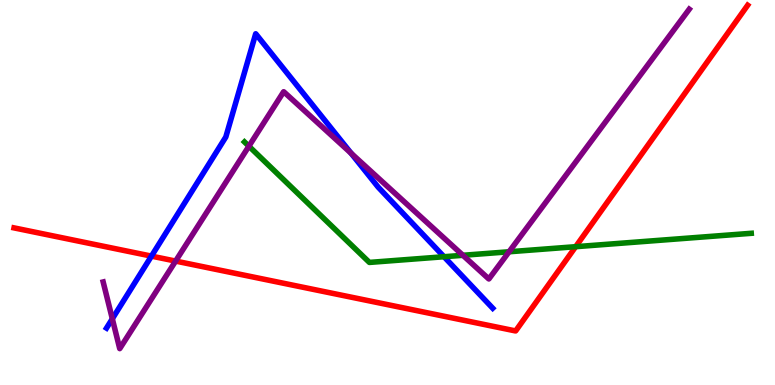[{'lines': ['blue', 'red'], 'intersections': [{'x': 1.95, 'y': 3.35}]}, {'lines': ['green', 'red'], 'intersections': [{'x': 7.43, 'y': 3.59}]}, {'lines': ['purple', 'red'], 'intersections': [{'x': 2.27, 'y': 3.22}]}, {'lines': ['blue', 'green'], 'intersections': [{'x': 5.73, 'y': 3.33}]}, {'lines': ['blue', 'purple'], 'intersections': [{'x': 1.45, 'y': 1.72}, {'x': 4.53, 'y': 6.02}]}, {'lines': ['green', 'purple'], 'intersections': [{'x': 3.21, 'y': 6.2}, {'x': 5.97, 'y': 3.37}, {'x': 6.57, 'y': 3.46}]}]